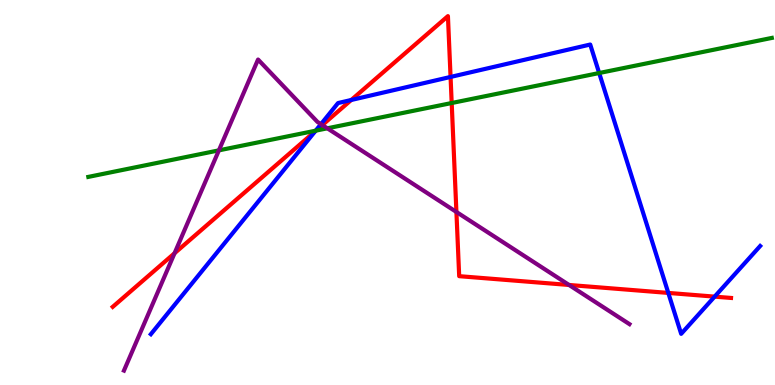[{'lines': ['blue', 'red'], 'intersections': [{'x': 4.07, 'y': 6.59}, {'x': 4.53, 'y': 7.4}, {'x': 5.81, 'y': 8.0}, {'x': 8.62, 'y': 2.39}, {'x': 9.22, 'y': 2.3}]}, {'lines': ['green', 'red'], 'intersections': [{'x': 4.08, 'y': 6.61}, {'x': 5.83, 'y': 7.32}]}, {'lines': ['purple', 'red'], 'intersections': [{'x': 2.25, 'y': 3.42}, {'x': 4.16, 'y': 6.75}, {'x': 5.89, 'y': 4.49}, {'x': 7.34, 'y': 2.6}]}, {'lines': ['blue', 'green'], 'intersections': [{'x': 4.07, 'y': 6.61}, {'x': 7.73, 'y': 8.1}]}, {'lines': ['blue', 'purple'], 'intersections': [{'x': 4.14, 'y': 6.78}]}, {'lines': ['green', 'purple'], 'intersections': [{'x': 2.82, 'y': 6.09}, {'x': 4.22, 'y': 6.67}]}]